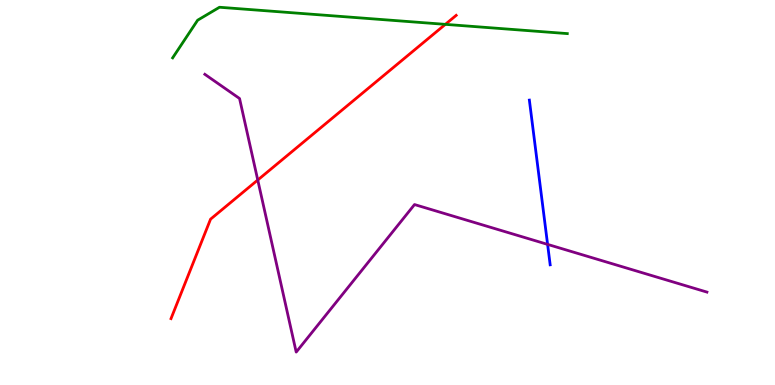[{'lines': ['blue', 'red'], 'intersections': []}, {'lines': ['green', 'red'], 'intersections': [{'x': 5.75, 'y': 9.37}]}, {'lines': ['purple', 'red'], 'intersections': [{'x': 3.33, 'y': 5.32}]}, {'lines': ['blue', 'green'], 'intersections': []}, {'lines': ['blue', 'purple'], 'intersections': [{'x': 7.07, 'y': 3.65}]}, {'lines': ['green', 'purple'], 'intersections': []}]